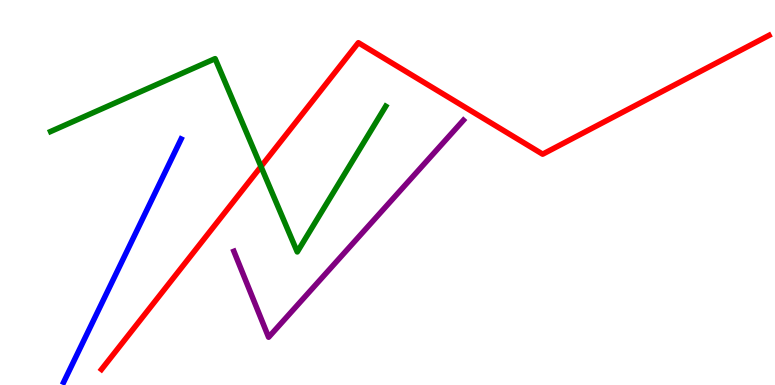[{'lines': ['blue', 'red'], 'intersections': []}, {'lines': ['green', 'red'], 'intersections': [{'x': 3.37, 'y': 5.67}]}, {'lines': ['purple', 'red'], 'intersections': []}, {'lines': ['blue', 'green'], 'intersections': []}, {'lines': ['blue', 'purple'], 'intersections': []}, {'lines': ['green', 'purple'], 'intersections': []}]